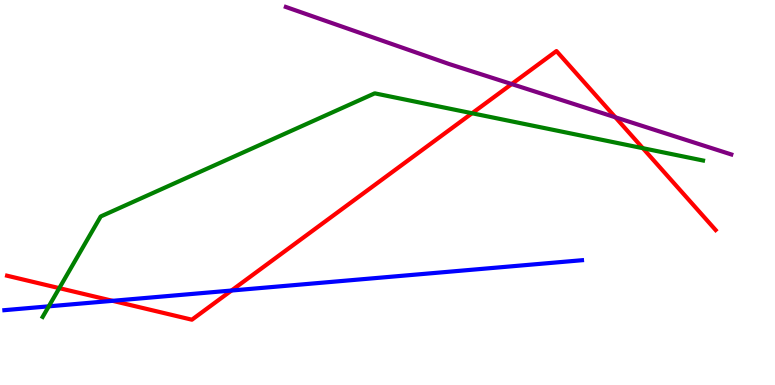[{'lines': ['blue', 'red'], 'intersections': [{'x': 1.45, 'y': 2.19}, {'x': 2.99, 'y': 2.45}]}, {'lines': ['green', 'red'], 'intersections': [{'x': 0.765, 'y': 2.52}, {'x': 6.09, 'y': 7.06}, {'x': 8.29, 'y': 6.15}]}, {'lines': ['purple', 'red'], 'intersections': [{'x': 6.6, 'y': 7.82}, {'x': 7.94, 'y': 6.95}]}, {'lines': ['blue', 'green'], 'intersections': [{'x': 0.629, 'y': 2.04}]}, {'lines': ['blue', 'purple'], 'intersections': []}, {'lines': ['green', 'purple'], 'intersections': []}]